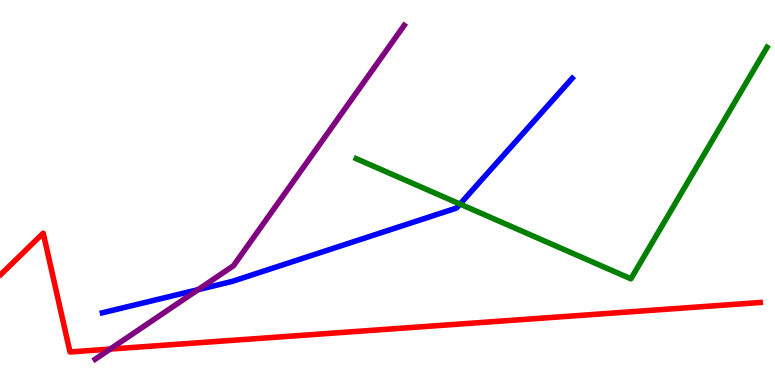[{'lines': ['blue', 'red'], 'intersections': []}, {'lines': ['green', 'red'], 'intersections': []}, {'lines': ['purple', 'red'], 'intersections': [{'x': 1.42, 'y': 0.933}]}, {'lines': ['blue', 'green'], 'intersections': [{'x': 5.94, 'y': 4.7}]}, {'lines': ['blue', 'purple'], 'intersections': [{'x': 2.56, 'y': 2.48}]}, {'lines': ['green', 'purple'], 'intersections': []}]